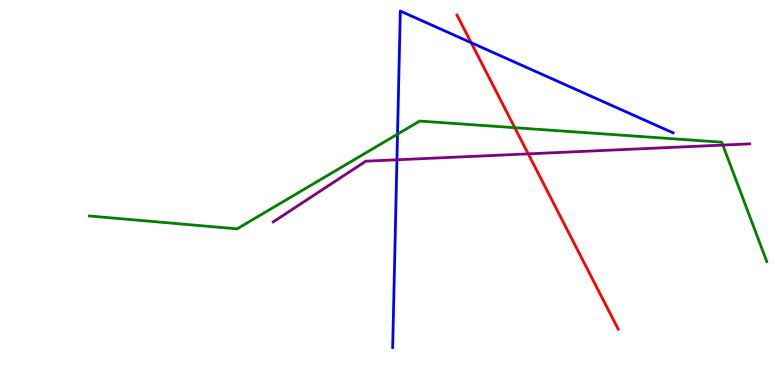[{'lines': ['blue', 'red'], 'intersections': [{'x': 6.08, 'y': 8.89}]}, {'lines': ['green', 'red'], 'intersections': [{'x': 6.64, 'y': 6.68}]}, {'lines': ['purple', 'red'], 'intersections': [{'x': 6.82, 'y': 6.0}]}, {'lines': ['blue', 'green'], 'intersections': [{'x': 5.13, 'y': 6.52}]}, {'lines': ['blue', 'purple'], 'intersections': [{'x': 5.12, 'y': 5.85}]}, {'lines': ['green', 'purple'], 'intersections': [{'x': 9.33, 'y': 6.23}]}]